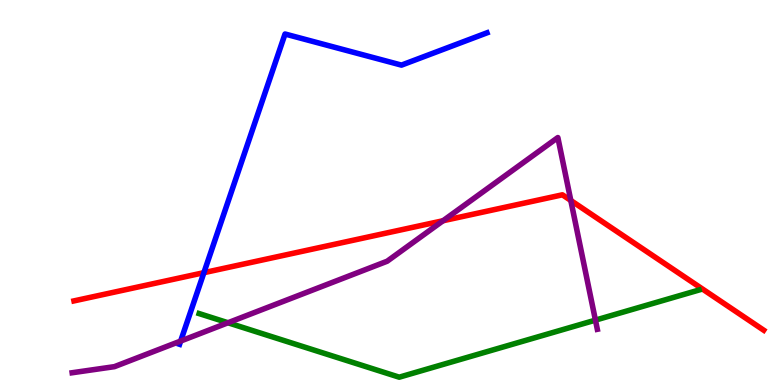[{'lines': ['blue', 'red'], 'intersections': [{'x': 2.63, 'y': 2.92}]}, {'lines': ['green', 'red'], 'intersections': []}, {'lines': ['purple', 'red'], 'intersections': [{'x': 5.72, 'y': 4.27}, {'x': 7.37, 'y': 4.79}]}, {'lines': ['blue', 'green'], 'intersections': []}, {'lines': ['blue', 'purple'], 'intersections': [{'x': 2.33, 'y': 1.14}]}, {'lines': ['green', 'purple'], 'intersections': [{'x': 2.94, 'y': 1.62}, {'x': 7.68, 'y': 1.68}]}]